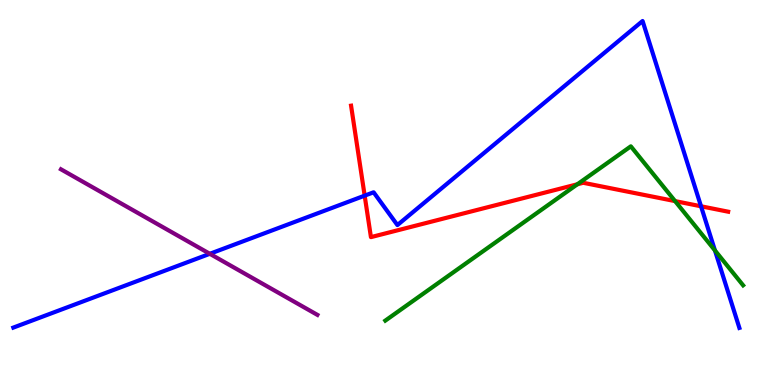[{'lines': ['blue', 'red'], 'intersections': [{'x': 4.71, 'y': 4.92}, {'x': 9.05, 'y': 4.64}]}, {'lines': ['green', 'red'], 'intersections': [{'x': 7.45, 'y': 5.21}, {'x': 8.71, 'y': 4.78}]}, {'lines': ['purple', 'red'], 'intersections': []}, {'lines': ['blue', 'green'], 'intersections': [{'x': 9.23, 'y': 3.49}]}, {'lines': ['blue', 'purple'], 'intersections': [{'x': 2.71, 'y': 3.41}]}, {'lines': ['green', 'purple'], 'intersections': []}]